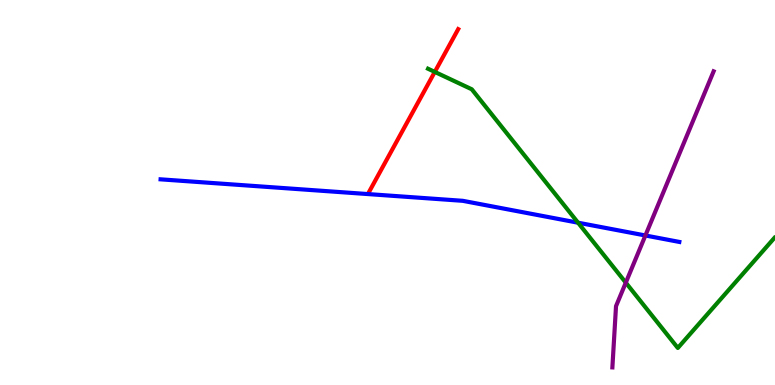[{'lines': ['blue', 'red'], 'intersections': []}, {'lines': ['green', 'red'], 'intersections': [{'x': 5.61, 'y': 8.13}]}, {'lines': ['purple', 'red'], 'intersections': []}, {'lines': ['blue', 'green'], 'intersections': [{'x': 7.46, 'y': 4.22}]}, {'lines': ['blue', 'purple'], 'intersections': [{'x': 8.33, 'y': 3.88}]}, {'lines': ['green', 'purple'], 'intersections': [{'x': 8.07, 'y': 2.66}]}]